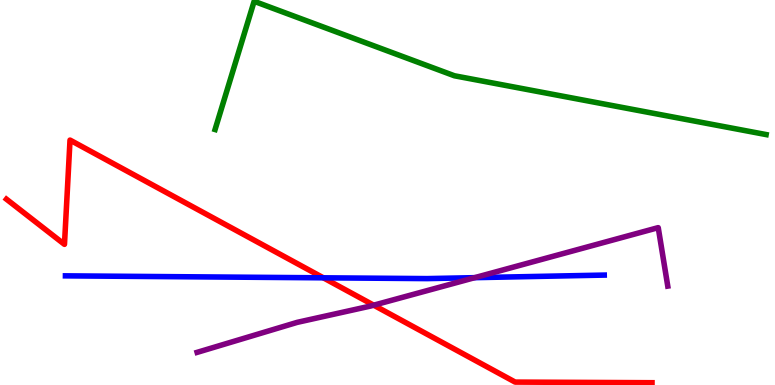[{'lines': ['blue', 'red'], 'intersections': [{'x': 4.17, 'y': 2.78}]}, {'lines': ['green', 'red'], 'intersections': []}, {'lines': ['purple', 'red'], 'intersections': [{'x': 4.82, 'y': 2.07}]}, {'lines': ['blue', 'green'], 'intersections': []}, {'lines': ['blue', 'purple'], 'intersections': [{'x': 6.13, 'y': 2.79}]}, {'lines': ['green', 'purple'], 'intersections': []}]